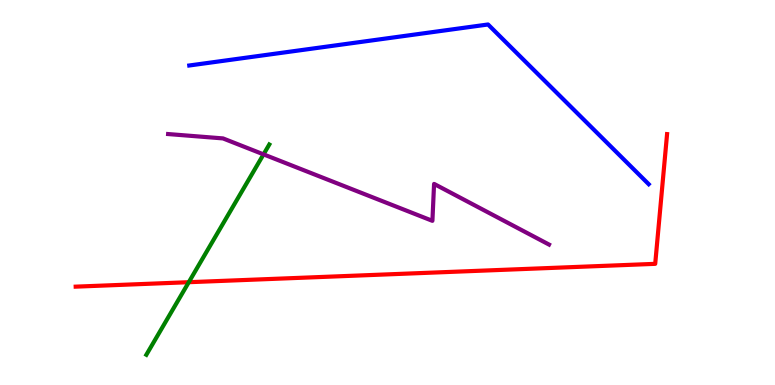[{'lines': ['blue', 'red'], 'intersections': []}, {'lines': ['green', 'red'], 'intersections': [{'x': 2.44, 'y': 2.67}]}, {'lines': ['purple', 'red'], 'intersections': []}, {'lines': ['blue', 'green'], 'intersections': []}, {'lines': ['blue', 'purple'], 'intersections': []}, {'lines': ['green', 'purple'], 'intersections': [{'x': 3.4, 'y': 5.99}]}]